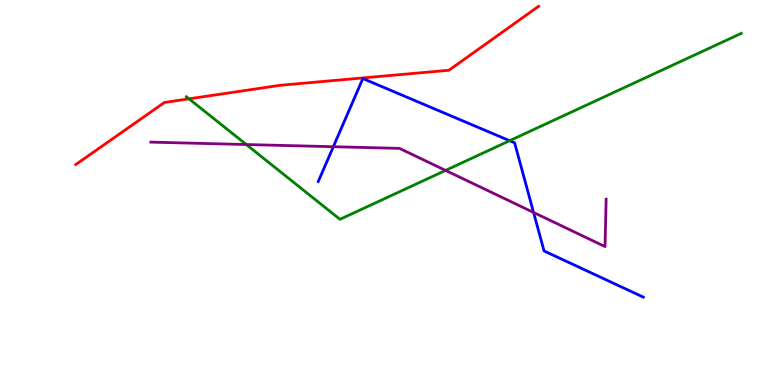[{'lines': ['blue', 'red'], 'intersections': []}, {'lines': ['green', 'red'], 'intersections': [{'x': 2.44, 'y': 7.43}]}, {'lines': ['purple', 'red'], 'intersections': []}, {'lines': ['blue', 'green'], 'intersections': [{'x': 6.58, 'y': 6.35}]}, {'lines': ['blue', 'purple'], 'intersections': [{'x': 4.3, 'y': 6.19}, {'x': 6.88, 'y': 4.48}]}, {'lines': ['green', 'purple'], 'intersections': [{'x': 3.18, 'y': 6.25}, {'x': 5.75, 'y': 5.57}]}]